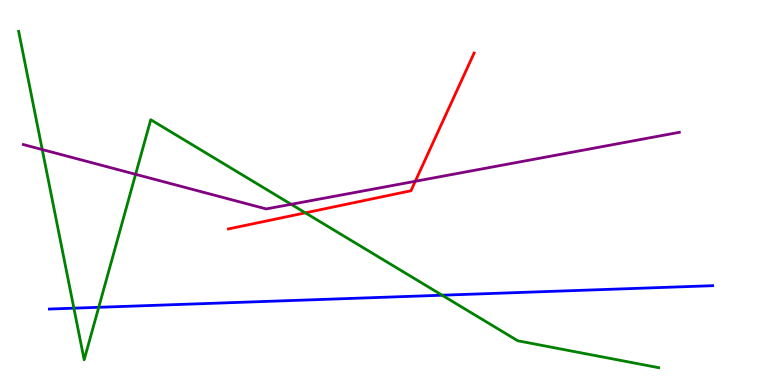[{'lines': ['blue', 'red'], 'intersections': []}, {'lines': ['green', 'red'], 'intersections': [{'x': 3.94, 'y': 4.47}]}, {'lines': ['purple', 'red'], 'intersections': [{'x': 5.36, 'y': 5.29}]}, {'lines': ['blue', 'green'], 'intersections': [{'x': 0.953, 'y': 2.0}, {'x': 1.27, 'y': 2.02}, {'x': 5.7, 'y': 2.33}]}, {'lines': ['blue', 'purple'], 'intersections': []}, {'lines': ['green', 'purple'], 'intersections': [{'x': 0.545, 'y': 6.12}, {'x': 1.75, 'y': 5.47}, {'x': 3.76, 'y': 4.69}]}]